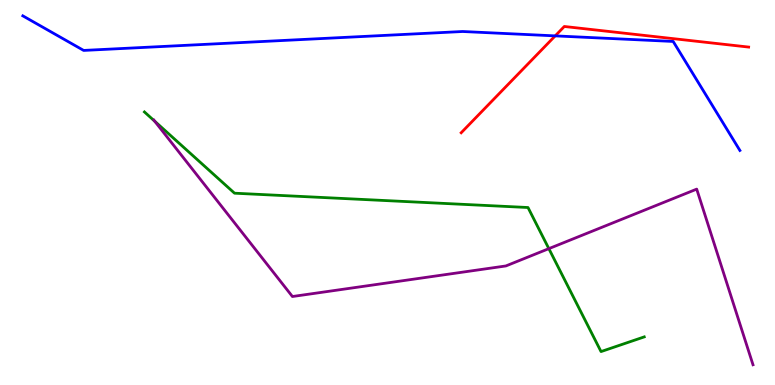[{'lines': ['blue', 'red'], 'intersections': [{'x': 7.16, 'y': 9.07}]}, {'lines': ['green', 'red'], 'intersections': []}, {'lines': ['purple', 'red'], 'intersections': []}, {'lines': ['blue', 'green'], 'intersections': []}, {'lines': ['blue', 'purple'], 'intersections': []}, {'lines': ['green', 'purple'], 'intersections': [{'x': 2.0, 'y': 6.85}, {'x': 7.08, 'y': 3.54}]}]